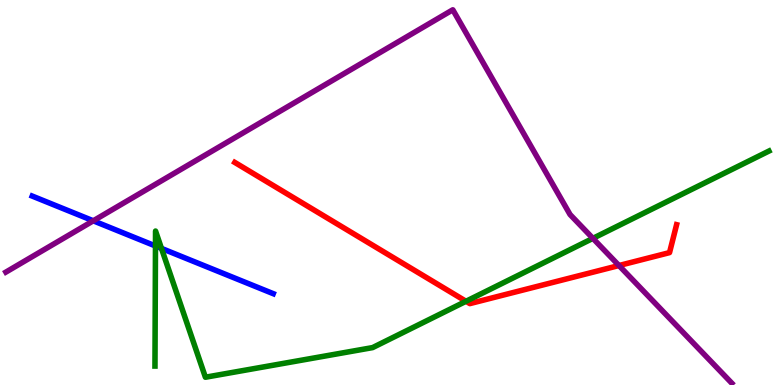[{'lines': ['blue', 'red'], 'intersections': []}, {'lines': ['green', 'red'], 'intersections': [{'x': 6.01, 'y': 2.17}]}, {'lines': ['purple', 'red'], 'intersections': [{'x': 7.99, 'y': 3.1}]}, {'lines': ['blue', 'green'], 'intersections': [{'x': 2.01, 'y': 3.61}, {'x': 2.08, 'y': 3.55}]}, {'lines': ['blue', 'purple'], 'intersections': [{'x': 1.2, 'y': 4.26}]}, {'lines': ['green', 'purple'], 'intersections': [{'x': 7.65, 'y': 3.81}]}]